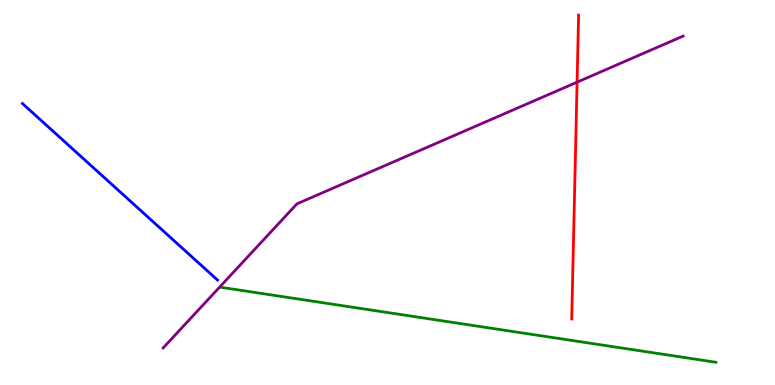[{'lines': ['blue', 'red'], 'intersections': []}, {'lines': ['green', 'red'], 'intersections': []}, {'lines': ['purple', 'red'], 'intersections': [{'x': 7.45, 'y': 7.87}]}, {'lines': ['blue', 'green'], 'intersections': []}, {'lines': ['blue', 'purple'], 'intersections': []}, {'lines': ['green', 'purple'], 'intersections': []}]